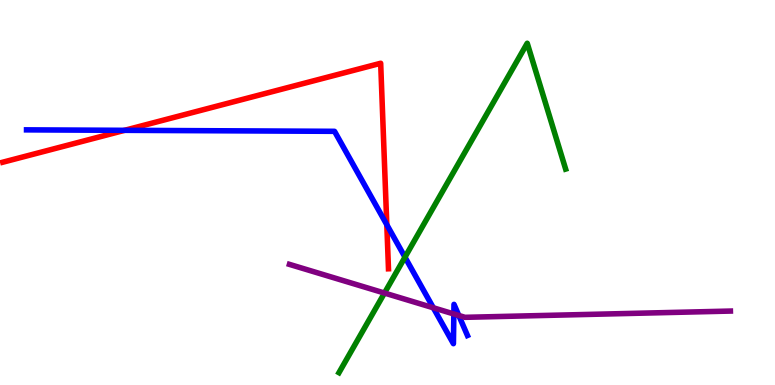[{'lines': ['blue', 'red'], 'intersections': [{'x': 1.61, 'y': 6.61}, {'x': 4.99, 'y': 4.16}]}, {'lines': ['green', 'red'], 'intersections': []}, {'lines': ['purple', 'red'], 'intersections': []}, {'lines': ['blue', 'green'], 'intersections': [{'x': 5.23, 'y': 3.32}]}, {'lines': ['blue', 'purple'], 'intersections': [{'x': 5.59, 'y': 2.01}, {'x': 5.86, 'y': 1.84}, {'x': 5.92, 'y': 1.81}]}, {'lines': ['green', 'purple'], 'intersections': [{'x': 4.96, 'y': 2.39}]}]